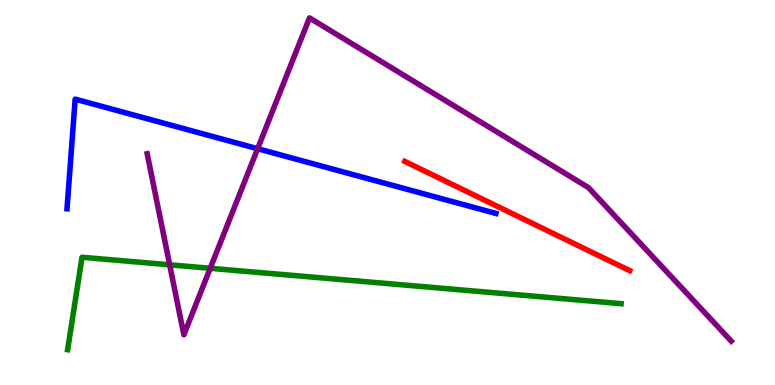[{'lines': ['blue', 'red'], 'intersections': []}, {'lines': ['green', 'red'], 'intersections': []}, {'lines': ['purple', 'red'], 'intersections': []}, {'lines': ['blue', 'green'], 'intersections': []}, {'lines': ['blue', 'purple'], 'intersections': [{'x': 3.32, 'y': 6.14}]}, {'lines': ['green', 'purple'], 'intersections': [{'x': 2.19, 'y': 3.12}, {'x': 2.71, 'y': 3.03}]}]